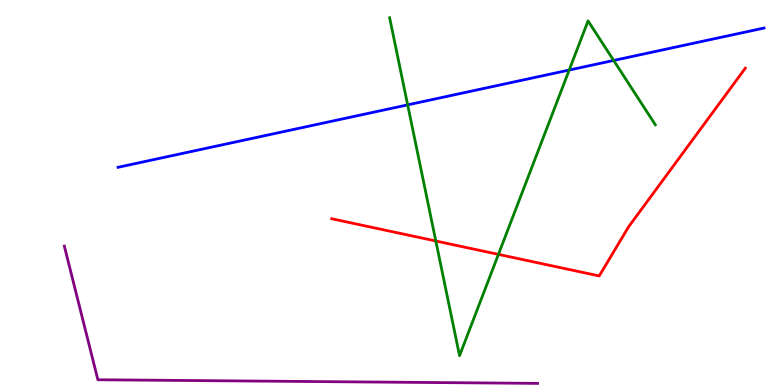[{'lines': ['blue', 'red'], 'intersections': []}, {'lines': ['green', 'red'], 'intersections': [{'x': 5.62, 'y': 3.74}, {'x': 6.43, 'y': 3.39}]}, {'lines': ['purple', 'red'], 'intersections': []}, {'lines': ['blue', 'green'], 'intersections': [{'x': 5.26, 'y': 7.28}, {'x': 7.34, 'y': 8.18}, {'x': 7.92, 'y': 8.43}]}, {'lines': ['blue', 'purple'], 'intersections': []}, {'lines': ['green', 'purple'], 'intersections': []}]